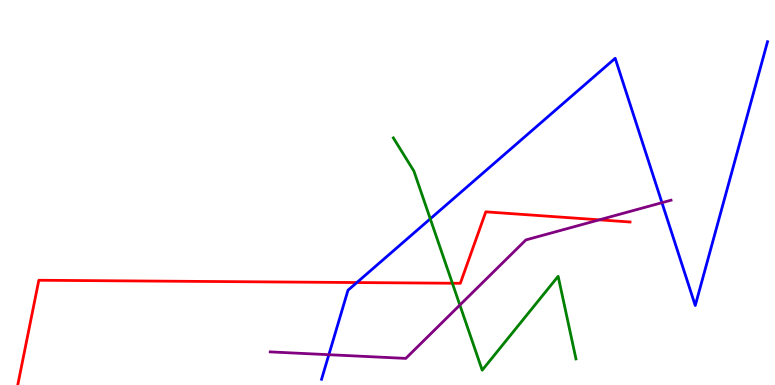[{'lines': ['blue', 'red'], 'intersections': [{'x': 4.6, 'y': 2.66}]}, {'lines': ['green', 'red'], 'intersections': [{'x': 5.84, 'y': 2.64}]}, {'lines': ['purple', 'red'], 'intersections': [{'x': 7.73, 'y': 4.29}]}, {'lines': ['blue', 'green'], 'intersections': [{'x': 5.55, 'y': 4.32}]}, {'lines': ['blue', 'purple'], 'intersections': [{'x': 4.24, 'y': 0.787}, {'x': 8.54, 'y': 4.74}]}, {'lines': ['green', 'purple'], 'intersections': [{'x': 5.93, 'y': 2.08}]}]